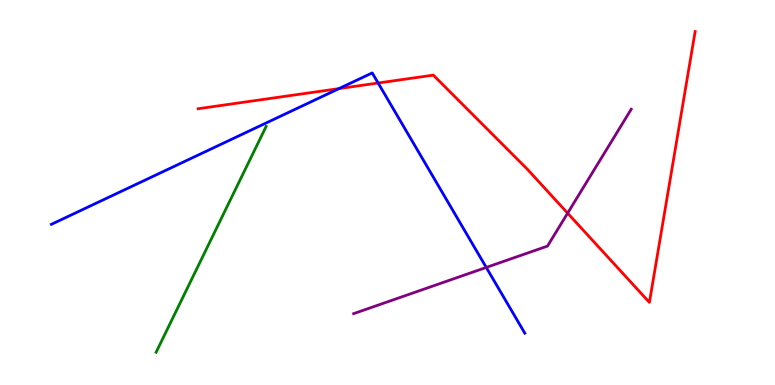[{'lines': ['blue', 'red'], 'intersections': [{'x': 4.37, 'y': 7.7}, {'x': 4.88, 'y': 7.84}]}, {'lines': ['green', 'red'], 'intersections': []}, {'lines': ['purple', 'red'], 'intersections': [{'x': 7.32, 'y': 4.46}]}, {'lines': ['blue', 'green'], 'intersections': []}, {'lines': ['blue', 'purple'], 'intersections': [{'x': 6.27, 'y': 3.05}]}, {'lines': ['green', 'purple'], 'intersections': []}]